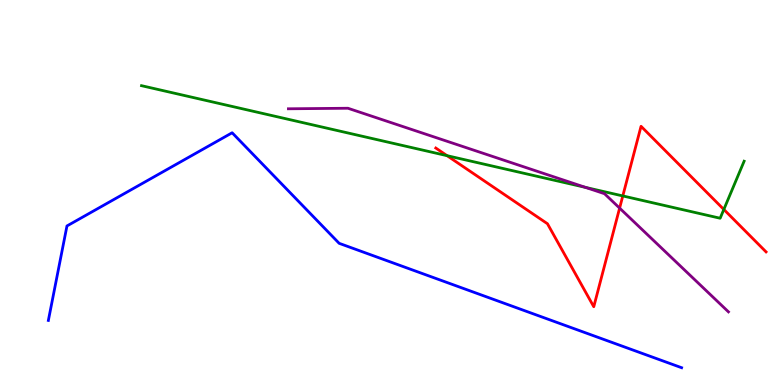[{'lines': ['blue', 'red'], 'intersections': []}, {'lines': ['green', 'red'], 'intersections': [{'x': 5.77, 'y': 5.96}, {'x': 8.04, 'y': 4.91}, {'x': 9.34, 'y': 4.56}]}, {'lines': ['purple', 'red'], 'intersections': [{'x': 7.99, 'y': 4.59}]}, {'lines': ['blue', 'green'], 'intersections': []}, {'lines': ['blue', 'purple'], 'intersections': []}, {'lines': ['green', 'purple'], 'intersections': [{'x': 7.56, 'y': 5.13}]}]